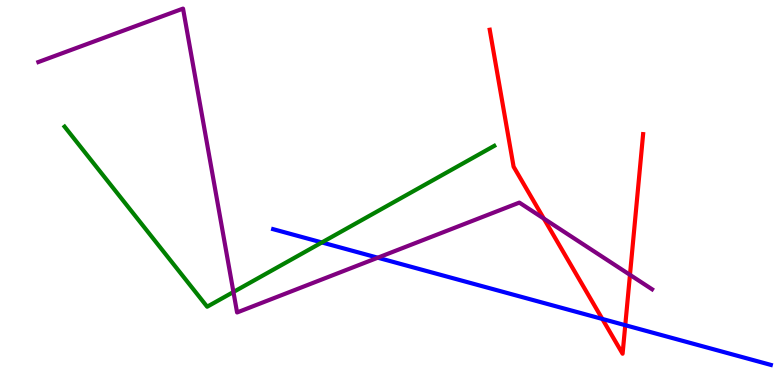[{'lines': ['blue', 'red'], 'intersections': [{'x': 7.77, 'y': 1.72}, {'x': 8.07, 'y': 1.55}]}, {'lines': ['green', 'red'], 'intersections': []}, {'lines': ['purple', 'red'], 'intersections': [{'x': 7.02, 'y': 4.32}, {'x': 8.13, 'y': 2.86}]}, {'lines': ['blue', 'green'], 'intersections': [{'x': 4.15, 'y': 3.7}]}, {'lines': ['blue', 'purple'], 'intersections': [{'x': 4.87, 'y': 3.31}]}, {'lines': ['green', 'purple'], 'intersections': [{'x': 3.01, 'y': 2.42}]}]